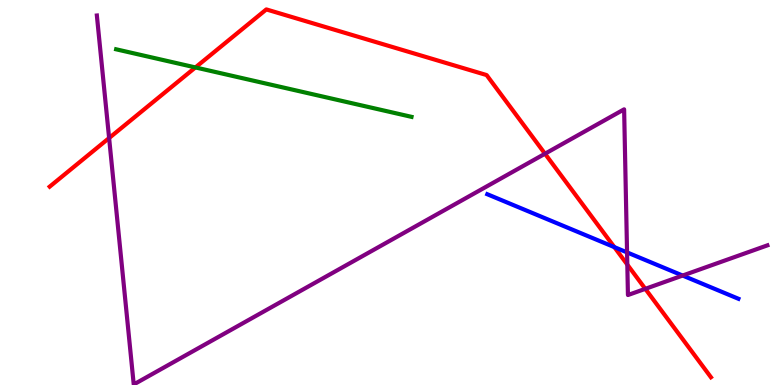[{'lines': ['blue', 'red'], 'intersections': [{'x': 7.93, 'y': 3.58}]}, {'lines': ['green', 'red'], 'intersections': [{'x': 2.52, 'y': 8.25}]}, {'lines': ['purple', 'red'], 'intersections': [{'x': 1.41, 'y': 6.41}, {'x': 7.03, 'y': 6.01}, {'x': 8.09, 'y': 3.13}, {'x': 8.33, 'y': 2.5}]}, {'lines': ['blue', 'green'], 'intersections': []}, {'lines': ['blue', 'purple'], 'intersections': [{'x': 8.09, 'y': 3.44}, {'x': 8.81, 'y': 2.84}]}, {'lines': ['green', 'purple'], 'intersections': []}]